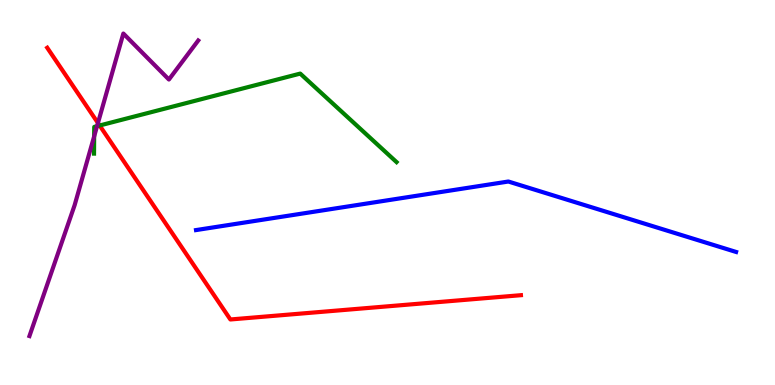[{'lines': ['blue', 'red'], 'intersections': []}, {'lines': ['green', 'red'], 'intersections': [{'x': 1.29, 'y': 6.74}]}, {'lines': ['purple', 'red'], 'intersections': [{'x': 1.26, 'y': 6.81}]}, {'lines': ['blue', 'green'], 'intersections': []}, {'lines': ['blue', 'purple'], 'intersections': []}, {'lines': ['green', 'purple'], 'intersections': [{'x': 1.21, 'y': 6.46}, {'x': 1.25, 'y': 6.72}]}]